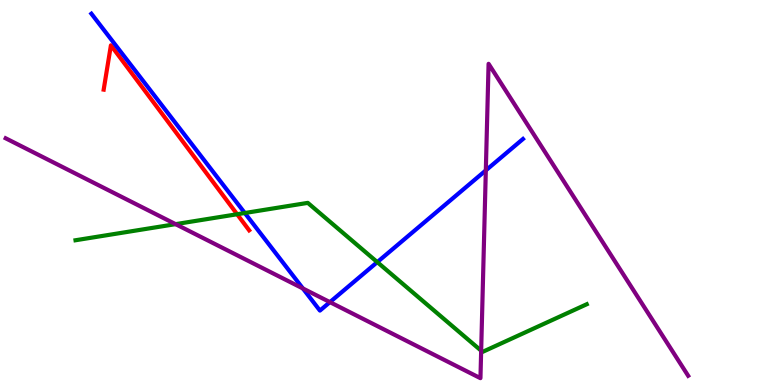[{'lines': ['blue', 'red'], 'intersections': []}, {'lines': ['green', 'red'], 'intersections': [{'x': 3.06, 'y': 4.44}]}, {'lines': ['purple', 'red'], 'intersections': []}, {'lines': ['blue', 'green'], 'intersections': [{'x': 3.16, 'y': 4.47}, {'x': 4.87, 'y': 3.19}]}, {'lines': ['blue', 'purple'], 'intersections': [{'x': 3.91, 'y': 2.51}, {'x': 4.26, 'y': 2.15}, {'x': 6.27, 'y': 5.57}]}, {'lines': ['green', 'purple'], 'intersections': [{'x': 2.27, 'y': 4.18}, {'x': 6.21, 'y': 0.891}]}]